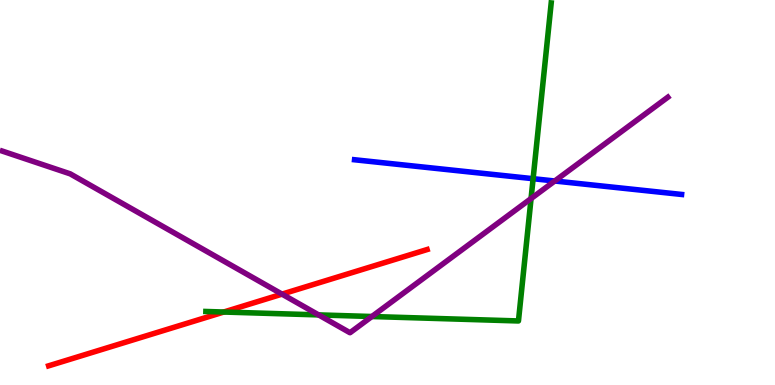[{'lines': ['blue', 'red'], 'intersections': []}, {'lines': ['green', 'red'], 'intersections': [{'x': 2.89, 'y': 1.9}]}, {'lines': ['purple', 'red'], 'intersections': [{'x': 3.64, 'y': 2.36}]}, {'lines': ['blue', 'green'], 'intersections': [{'x': 6.88, 'y': 5.36}]}, {'lines': ['blue', 'purple'], 'intersections': [{'x': 7.16, 'y': 5.3}]}, {'lines': ['green', 'purple'], 'intersections': [{'x': 4.11, 'y': 1.82}, {'x': 4.8, 'y': 1.78}, {'x': 6.85, 'y': 4.84}]}]